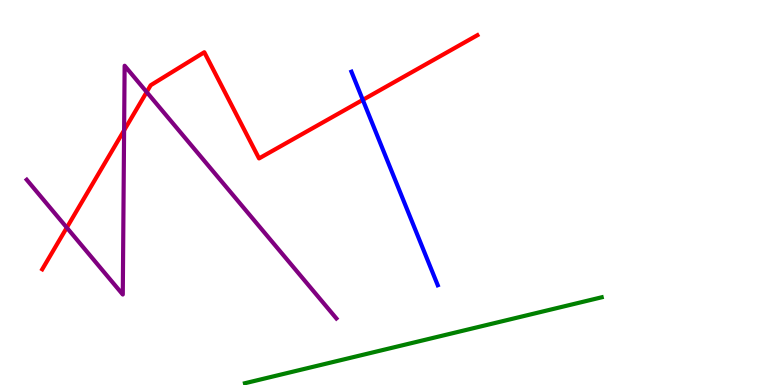[{'lines': ['blue', 'red'], 'intersections': [{'x': 4.68, 'y': 7.41}]}, {'lines': ['green', 'red'], 'intersections': []}, {'lines': ['purple', 'red'], 'intersections': [{'x': 0.862, 'y': 4.09}, {'x': 1.6, 'y': 6.61}, {'x': 1.89, 'y': 7.61}]}, {'lines': ['blue', 'green'], 'intersections': []}, {'lines': ['blue', 'purple'], 'intersections': []}, {'lines': ['green', 'purple'], 'intersections': []}]